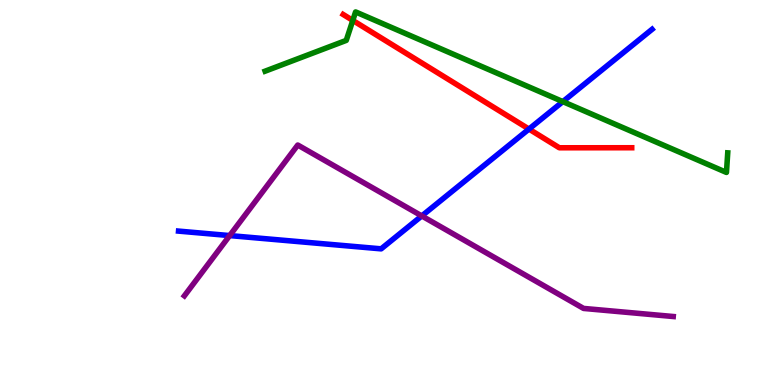[{'lines': ['blue', 'red'], 'intersections': [{'x': 6.83, 'y': 6.65}]}, {'lines': ['green', 'red'], 'intersections': [{'x': 4.55, 'y': 9.47}]}, {'lines': ['purple', 'red'], 'intersections': []}, {'lines': ['blue', 'green'], 'intersections': [{'x': 7.26, 'y': 7.36}]}, {'lines': ['blue', 'purple'], 'intersections': [{'x': 2.96, 'y': 3.88}, {'x': 5.44, 'y': 4.39}]}, {'lines': ['green', 'purple'], 'intersections': []}]